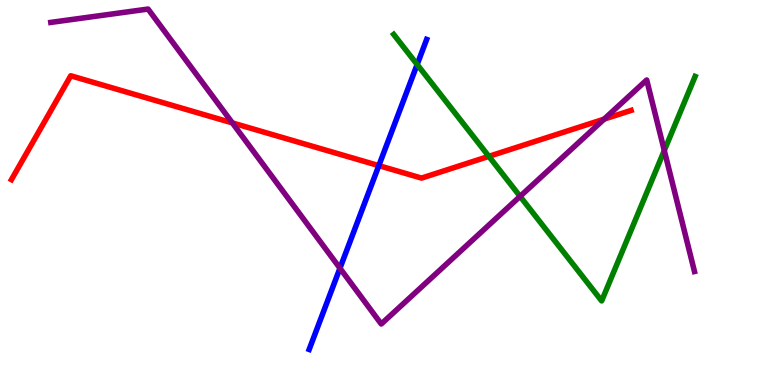[{'lines': ['blue', 'red'], 'intersections': [{'x': 4.89, 'y': 5.7}]}, {'lines': ['green', 'red'], 'intersections': [{'x': 6.31, 'y': 5.94}]}, {'lines': ['purple', 'red'], 'intersections': [{'x': 3.0, 'y': 6.81}, {'x': 7.8, 'y': 6.91}]}, {'lines': ['blue', 'green'], 'intersections': [{'x': 5.38, 'y': 8.32}]}, {'lines': ['blue', 'purple'], 'intersections': [{'x': 4.39, 'y': 3.03}]}, {'lines': ['green', 'purple'], 'intersections': [{'x': 6.71, 'y': 4.9}, {'x': 8.57, 'y': 6.09}]}]